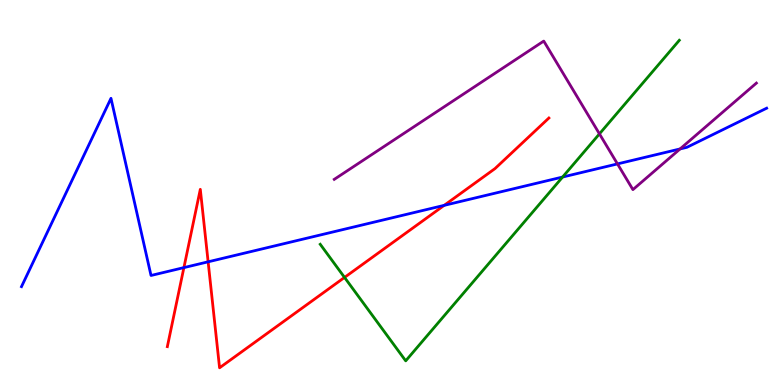[{'lines': ['blue', 'red'], 'intersections': [{'x': 2.37, 'y': 3.05}, {'x': 2.69, 'y': 3.2}, {'x': 5.73, 'y': 4.67}]}, {'lines': ['green', 'red'], 'intersections': [{'x': 4.45, 'y': 2.79}]}, {'lines': ['purple', 'red'], 'intersections': []}, {'lines': ['blue', 'green'], 'intersections': [{'x': 7.26, 'y': 5.4}]}, {'lines': ['blue', 'purple'], 'intersections': [{'x': 7.97, 'y': 5.74}, {'x': 8.78, 'y': 6.13}]}, {'lines': ['green', 'purple'], 'intersections': [{'x': 7.73, 'y': 6.52}]}]